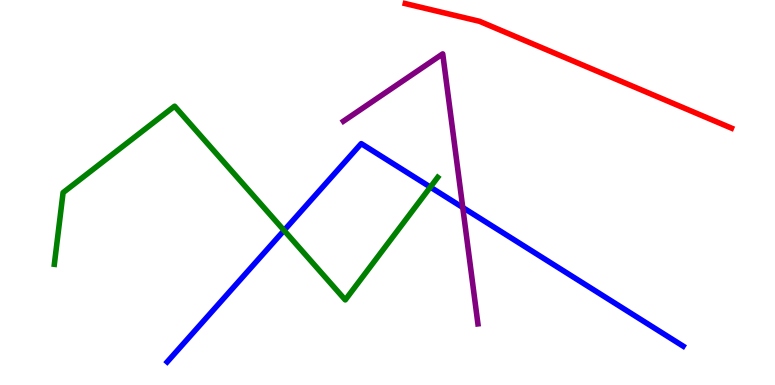[{'lines': ['blue', 'red'], 'intersections': []}, {'lines': ['green', 'red'], 'intersections': []}, {'lines': ['purple', 'red'], 'intersections': []}, {'lines': ['blue', 'green'], 'intersections': [{'x': 3.67, 'y': 4.01}, {'x': 5.55, 'y': 5.14}]}, {'lines': ['blue', 'purple'], 'intersections': [{'x': 5.97, 'y': 4.61}]}, {'lines': ['green', 'purple'], 'intersections': []}]